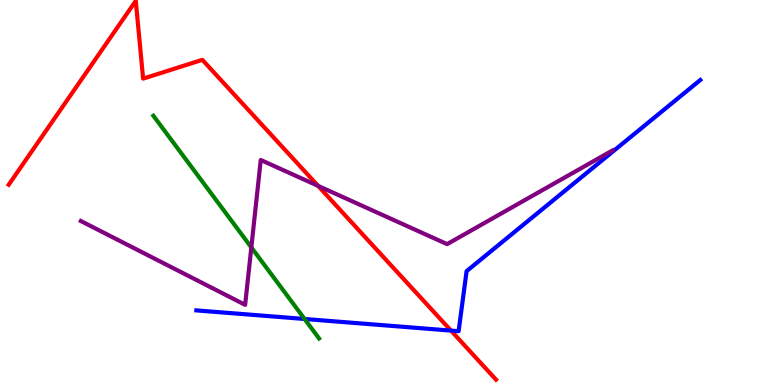[{'lines': ['blue', 'red'], 'intersections': [{'x': 5.82, 'y': 1.41}]}, {'lines': ['green', 'red'], 'intersections': []}, {'lines': ['purple', 'red'], 'intersections': [{'x': 4.1, 'y': 5.17}]}, {'lines': ['blue', 'green'], 'intersections': [{'x': 3.93, 'y': 1.71}]}, {'lines': ['blue', 'purple'], 'intersections': []}, {'lines': ['green', 'purple'], 'intersections': [{'x': 3.24, 'y': 3.57}]}]